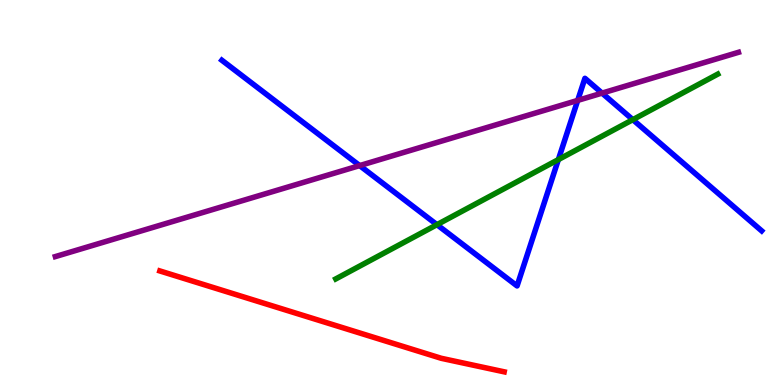[{'lines': ['blue', 'red'], 'intersections': []}, {'lines': ['green', 'red'], 'intersections': []}, {'lines': ['purple', 'red'], 'intersections': []}, {'lines': ['blue', 'green'], 'intersections': [{'x': 5.64, 'y': 4.16}, {'x': 7.2, 'y': 5.85}, {'x': 8.17, 'y': 6.89}]}, {'lines': ['blue', 'purple'], 'intersections': [{'x': 4.64, 'y': 5.7}, {'x': 7.45, 'y': 7.39}, {'x': 7.77, 'y': 7.58}]}, {'lines': ['green', 'purple'], 'intersections': []}]